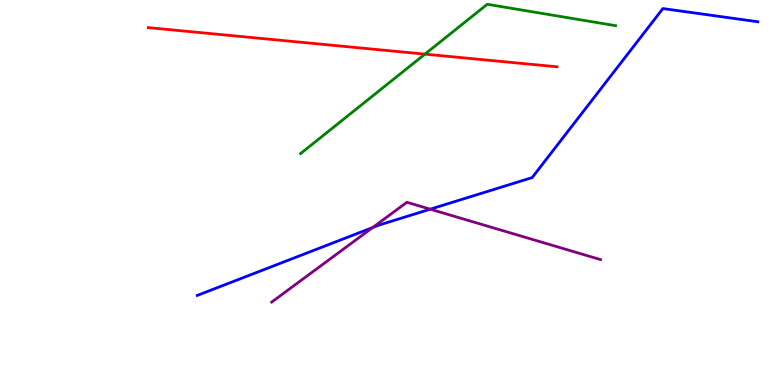[{'lines': ['blue', 'red'], 'intersections': []}, {'lines': ['green', 'red'], 'intersections': [{'x': 5.48, 'y': 8.59}]}, {'lines': ['purple', 'red'], 'intersections': []}, {'lines': ['blue', 'green'], 'intersections': []}, {'lines': ['blue', 'purple'], 'intersections': [{'x': 4.81, 'y': 4.09}, {'x': 5.55, 'y': 4.57}]}, {'lines': ['green', 'purple'], 'intersections': []}]